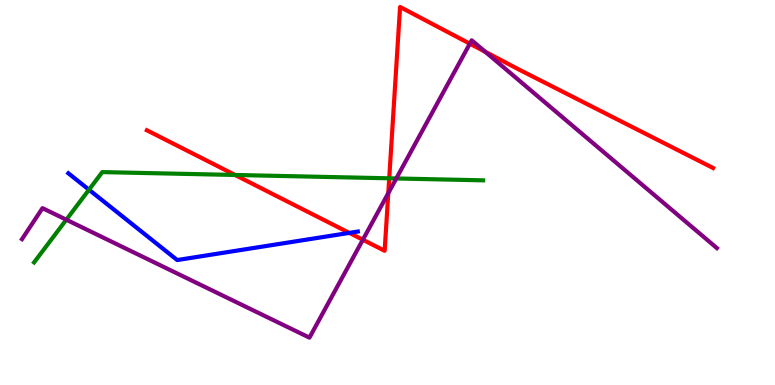[{'lines': ['blue', 'red'], 'intersections': [{'x': 4.51, 'y': 3.95}]}, {'lines': ['green', 'red'], 'intersections': [{'x': 3.03, 'y': 5.46}, {'x': 5.02, 'y': 5.37}]}, {'lines': ['purple', 'red'], 'intersections': [{'x': 4.68, 'y': 3.77}, {'x': 5.01, 'y': 4.98}, {'x': 6.06, 'y': 8.87}, {'x': 6.26, 'y': 8.65}]}, {'lines': ['blue', 'green'], 'intersections': [{'x': 1.15, 'y': 5.07}]}, {'lines': ['blue', 'purple'], 'intersections': []}, {'lines': ['green', 'purple'], 'intersections': [{'x': 0.856, 'y': 4.29}, {'x': 5.11, 'y': 5.36}]}]